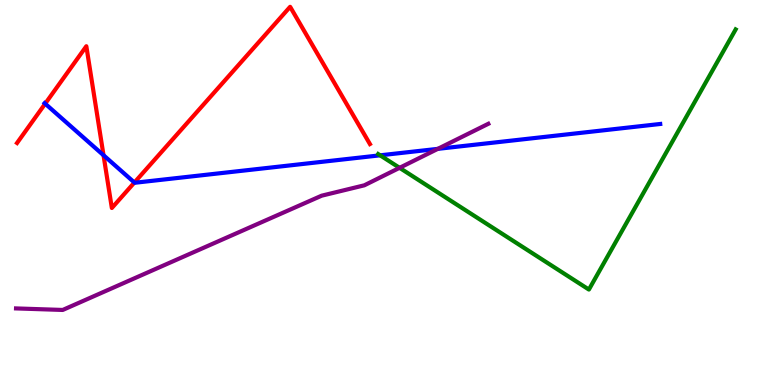[{'lines': ['blue', 'red'], 'intersections': [{'x': 0.583, 'y': 7.31}, {'x': 1.34, 'y': 5.97}, {'x': 1.73, 'y': 5.26}]}, {'lines': ['green', 'red'], 'intersections': []}, {'lines': ['purple', 'red'], 'intersections': []}, {'lines': ['blue', 'green'], 'intersections': [{'x': 4.9, 'y': 5.97}]}, {'lines': ['blue', 'purple'], 'intersections': [{'x': 5.65, 'y': 6.13}]}, {'lines': ['green', 'purple'], 'intersections': [{'x': 5.16, 'y': 5.64}]}]